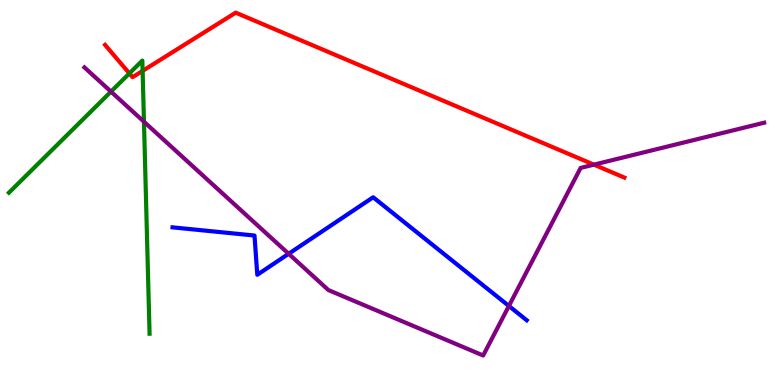[{'lines': ['blue', 'red'], 'intersections': []}, {'lines': ['green', 'red'], 'intersections': [{'x': 1.67, 'y': 8.09}, {'x': 1.84, 'y': 8.16}]}, {'lines': ['purple', 'red'], 'intersections': [{'x': 7.66, 'y': 5.72}]}, {'lines': ['blue', 'green'], 'intersections': []}, {'lines': ['blue', 'purple'], 'intersections': [{'x': 3.72, 'y': 3.41}, {'x': 6.57, 'y': 2.05}]}, {'lines': ['green', 'purple'], 'intersections': [{'x': 1.43, 'y': 7.62}, {'x': 1.86, 'y': 6.84}]}]